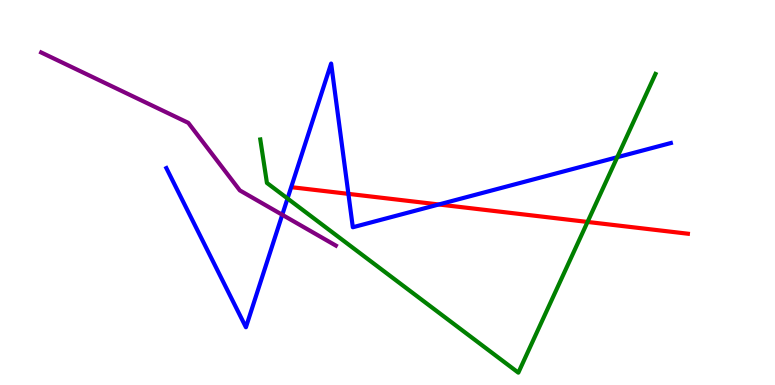[{'lines': ['blue', 'red'], 'intersections': [{'x': 4.5, 'y': 4.96}, {'x': 5.66, 'y': 4.69}]}, {'lines': ['green', 'red'], 'intersections': [{'x': 7.58, 'y': 4.24}]}, {'lines': ['purple', 'red'], 'intersections': []}, {'lines': ['blue', 'green'], 'intersections': [{'x': 3.71, 'y': 4.84}, {'x': 7.96, 'y': 5.92}]}, {'lines': ['blue', 'purple'], 'intersections': [{'x': 3.64, 'y': 4.42}]}, {'lines': ['green', 'purple'], 'intersections': []}]